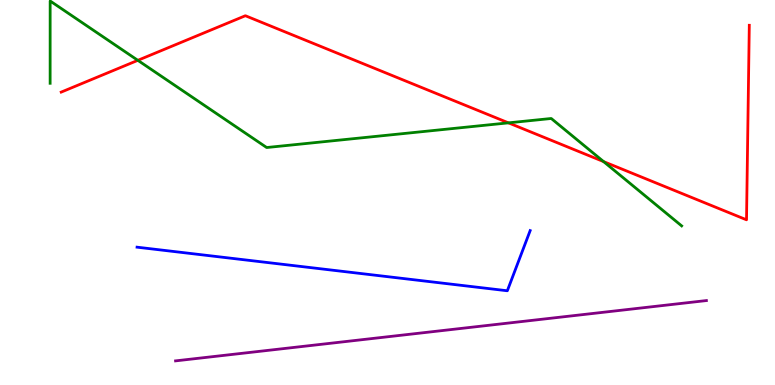[{'lines': ['blue', 'red'], 'intersections': []}, {'lines': ['green', 'red'], 'intersections': [{'x': 1.78, 'y': 8.43}, {'x': 6.56, 'y': 6.81}, {'x': 7.79, 'y': 5.8}]}, {'lines': ['purple', 'red'], 'intersections': []}, {'lines': ['blue', 'green'], 'intersections': []}, {'lines': ['blue', 'purple'], 'intersections': []}, {'lines': ['green', 'purple'], 'intersections': []}]